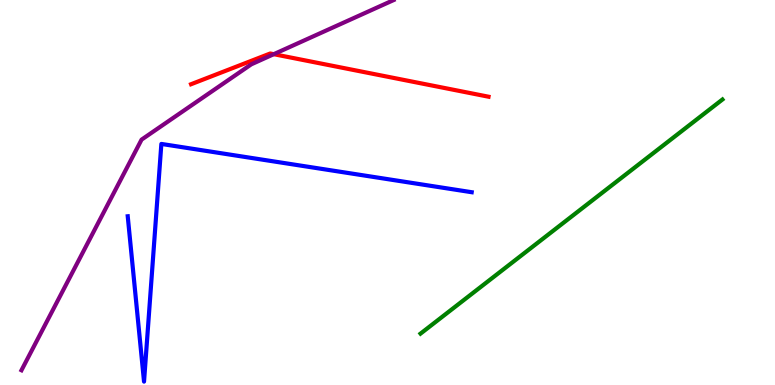[{'lines': ['blue', 'red'], 'intersections': []}, {'lines': ['green', 'red'], 'intersections': []}, {'lines': ['purple', 'red'], 'intersections': [{'x': 3.53, 'y': 8.59}]}, {'lines': ['blue', 'green'], 'intersections': []}, {'lines': ['blue', 'purple'], 'intersections': []}, {'lines': ['green', 'purple'], 'intersections': []}]